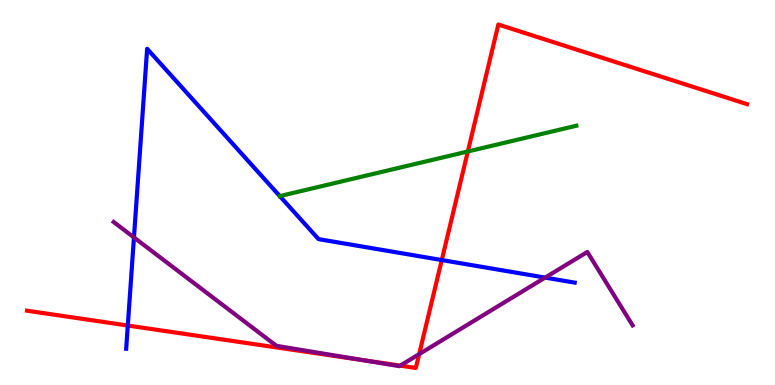[{'lines': ['blue', 'red'], 'intersections': [{'x': 1.65, 'y': 1.54}, {'x': 5.7, 'y': 3.25}]}, {'lines': ['green', 'red'], 'intersections': [{'x': 6.04, 'y': 6.07}]}, {'lines': ['purple', 'red'], 'intersections': [{'x': 4.69, 'y': 0.644}, {'x': 5.16, 'y': 0.503}, {'x': 5.41, 'y': 0.802}]}, {'lines': ['blue', 'green'], 'intersections': [{'x': 3.61, 'y': 4.91}]}, {'lines': ['blue', 'purple'], 'intersections': [{'x': 1.73, 'y': 3.83}, {'x': 7.03, 'y': 2.79}]}, {'lines': ['green', 'purple'], 'intersections': []}]